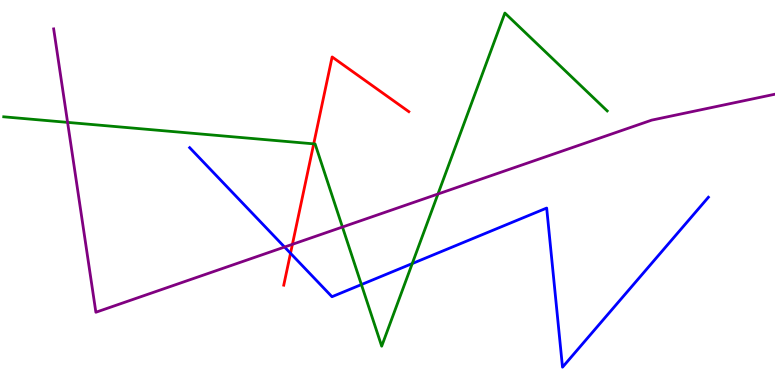[{'lines': ['blue', 'red'], 'intersections': [{'x': 3.75, 'y': 3.42}]}, {'lines': ['green', 'red'], 'intersections': [{'x': 4.05, 'y': 6.26}]}, {'lines': ['purple', 'red'], 'intersections': [{'x': 3.77, 'y': 3.65}]}, {'lines': ['blue', 'green'], 'intersections': [{'x': 4.66, 'y': 2.61}, {'x': 5.32, 'y': 3.15}]}, {'lines': ['blue', 'purple'], 'intersections': [{'x': 3.67, 'y': 3.58}]}, {'lines': ['green', 'purple'], 'intersections': [{'x': 0.872, 'y': 6.82}, {'x': 4.42, 'y': 4.1}, {'x': 5.65, 'y': 4.96}]}]